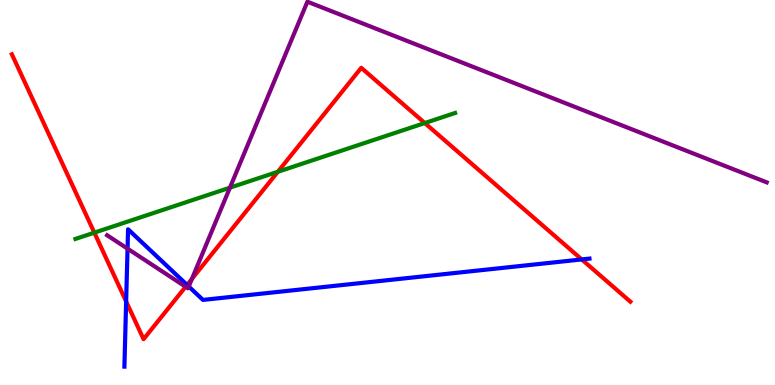[{'lines': ['blue', 'red'], 'intersections': [{'x': 1.63, 'y': 2.17}, {'x': 2.41, 'y': 2.6}, {'x': 7.51, 'y': 3.26}]}, {'lines': ['green', 'red'], 'intersections': [{'x': 1.22, 'y': 3.96}, {'x': 3.59, 'y': 5.54}, {'x': 5.48, 'y': 6.8}]}, {'lines': ['purple', 'red'], 'intersections': [{'x': 2.4, 'y': 2.55}, {'x': 2.48, 'y': 2.76}]}, {'lines': ['blue', 'green'], 'intersections': []}, {'lines': ['blue', 'purple'], 'intersections': [{'x': 1.65, 'y': 3.54}, {'x': 2.44, 'y': 2.56}]}, {'lines': ['green', 'purple'], 'intersections': [{'x': 2.97, 'y': 5.13}]}]